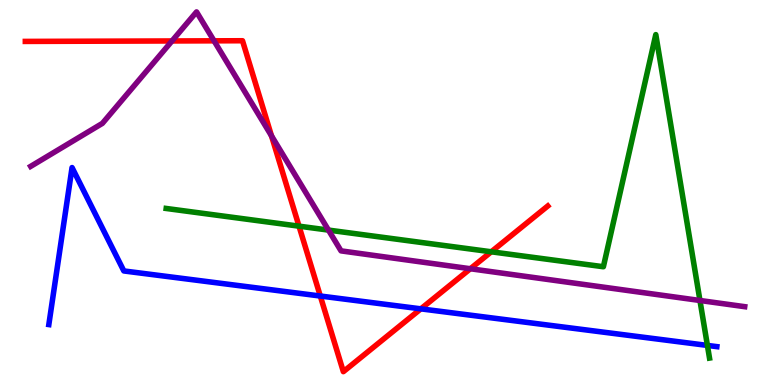[{'lines': ['blue', 'red'], 'intersections': [{'x': 4.13, 'y': 2.31}, {'x': 5.43, 'y': 1.98}]}, {'lines': ['green', 'red'], 'intersections': [{'x': 3.86, 'y': 4.13}, {'x': 6.34, 'y': 3.46}]}, {'lines': ['purple', 'red'], 'intersections': [{'x': 2.22, 'y': 8.94}, {'x': 2.76, 'y': 8.94}, {'x': 3.5, 'y': 6.47}, {'x': 6.07, 'y': 3.02}]}, {'lines': ['blue', 'green'], 'intersections': [{'x': 9.13, 'y': 1.03}]}, {'lines': ['blue', 'purple'], 'intersections': []}, {'lines': ['green', 'purple'], 'intersections': [{'x': 4.24, 'y': 4.02}, {'x': 9.03, 'y': 2.2}]}]